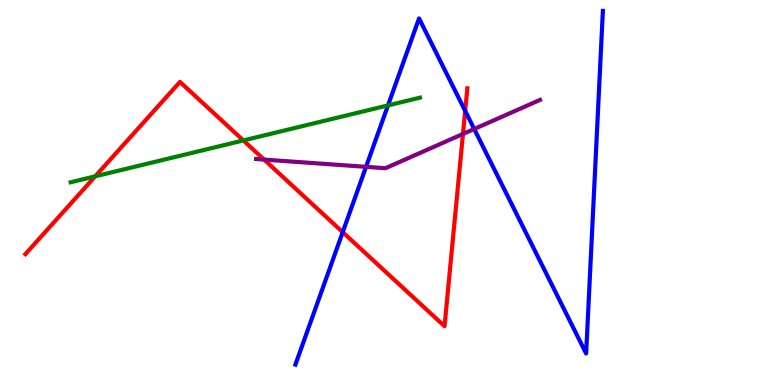[{'lines': ['blue', 'red'], 'intersections': [{'x': 4.42, 'y': 3.97}, {'x': 6.0, 'y': 7.12}]}, {'lines': ['green', 'red'], 'intersections': [{'x': 1.23, 'y': 5.42}, {'x': 3.14, 'y': 6.35}]}, {'lines': ['purple', 'red'], 'intersections': [{'x': 3.41, 'y': 5.85}, {'x': 5.97, 'y': 6.52}]}, {'lines': ['blue', 'green'], 'intersections': [{'x': 5.01, 'y': 7.26}]}, {'lines': ['blue', 'purple'], 'intersections': [{'x': 4.72, 'y': 5.67}, {'x': 6.12, 'y': 6.65}]}, {'lines': ['green', 'purple'], 'intersections': []}]